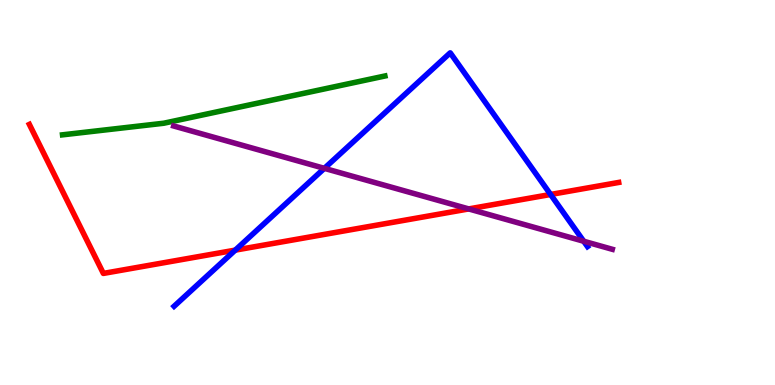[{'lines': ['blue', 'red'], 'intersections': [{'x': 3.04, 'y': 3.5}, {'x': 7.1, 'y': 4.95}]}, {'lines': ['green', 'red'], 'intersections': []}, {'lines': ['purple', 'red'], 'intersections': [{'x': 6.05, 'y': 4.57}]}, {'lines': ['blue', 'green'], 'intersections': []}, {'lines': ['blue', 'purple'], 'intersections': [{'x': 4.19, 'y': 5.63}, {'x': 7.53, 'y': 3.73}]}, {'lines': ['green', 'purple'], 'intersections': []}]